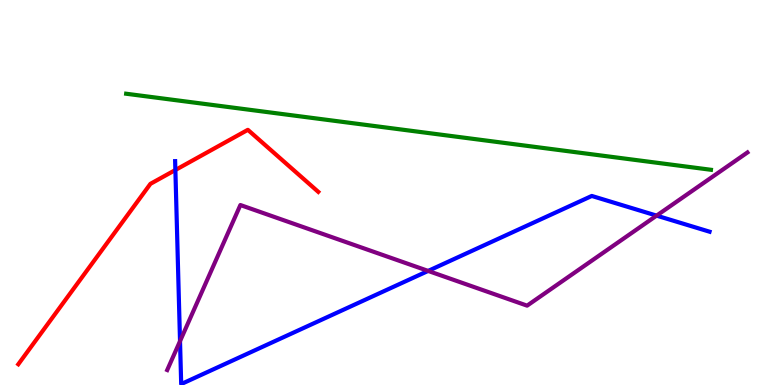[{'lines': ['blue', 'red'], 'intersections': [{'x': 2.26, 'y': 5.58}]}, {'lines': ['green', 'red'], 'intersections': []}, {'lines': ['purple', 'red'], 'intersections': []}, {'lines': ['blue', 'green'], 'intersections': []}, {'lines': ['blue', 'purple'], 'intersections': [{'x': 2.32, 'y': 1.14}, {'x': 5.52, 'y': 2.96}, {'x': 8.47, 'y': 4.4}]}, {'lines': ['green', 'purple'], 'intersections': []}]